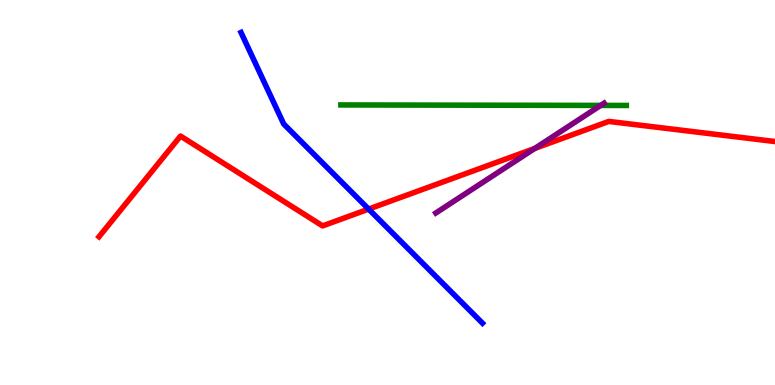[{'lines': ['blue', 'red'], 'intersections': [{'x': 4.76, 'y': 4.57}]}, {'lines': ['green', 'red'], 'intersections': []}, {'lines': ['purple', 'red'], 'intersections': [{'x': 6.9, 'y': 6.14}]}, {'lines': ['blue', 'green'], 'intersections': []}, {'lines': ['blue', 'purple'], 'intersections': []}, {'lines': ['green', 'purple'], 'intersections': [{'x': 7.75, 'y': 7.26}]}]